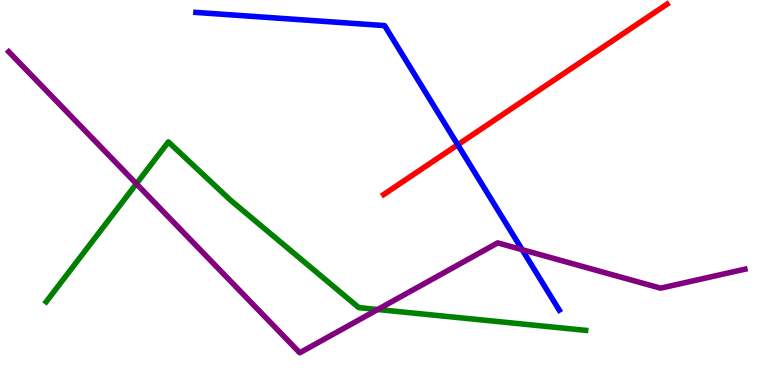[{'lines': ['blue', 'red'], 'intersections': [{'x': 5.91, 'y': 6.24}]}, {'lines': ['green', 'red'], 'intersections': []}, {'lines': ['purple', 'red'], 'intersections': []}, {'lines': ['blue', 'green'], 'intersections': []}, {'lines': ['blue', 'purple'], 'intersections': [{'x': 6.74, 'y': 3.52}]}, {'lines': ['green', 'purple'], 'intersections': [{'x': 1.76, 'y': 5.23}, {'x': 4.87, 'y': 1.96}]}]